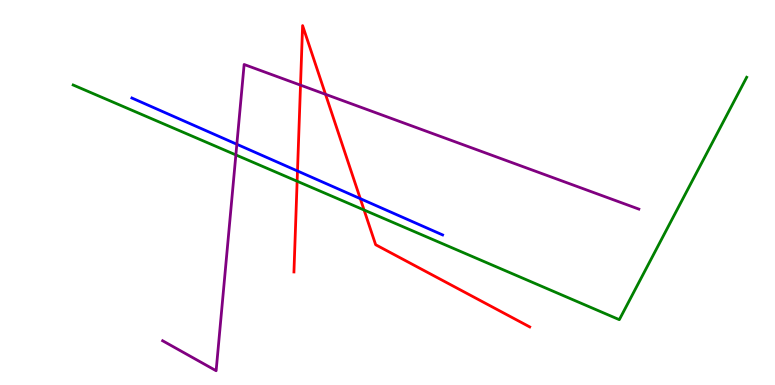[{'lines': ['blue', 'red'], 'intersections': [{'x': 3.84, 'y': 5.56}, {'x': 4.65, 'y': 4.84}]}, {'lines': ['green', 'red'], 'intersections': [{'x': 3.83, 'y': 5.29}, {'x': 4.7, 'y': 4.55}]}, {'lines': ['purple', 'red'], 'intersections': [{'x': 3.88, 'y': 7.79}, {'x': 4.2, 'y': 7.55}]}, {'lines': ['blue', 'green'], 'intersections': []}, {'lines': ['blue', 'purple'], 'intersections': [{'x': 3.06, 'y': 6.25}]}, {'lines': ['green', 'purple'], 'intersections': [{'x': 3.04, 'y': 5.98}]}]